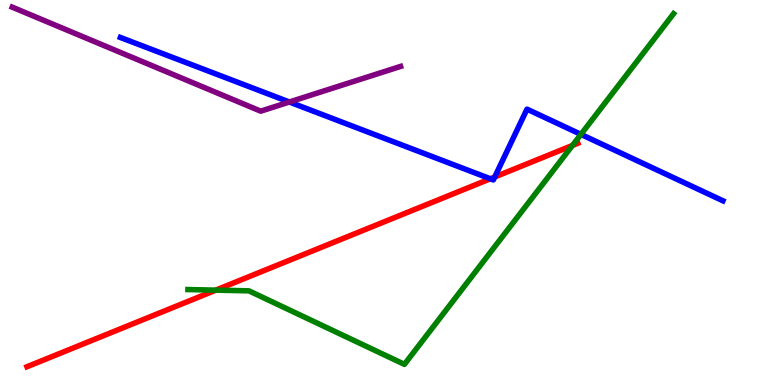[{'lines': ['blue', 'red'], 'intersections': [{'x': 6.33, 'y': 5.36}, {'x': 6.38, 'y': 5.4}]}, {'lines': ['green', 'red'], 'intersections': [{'x': 2.78, 'y': 2.46}, {'x': 7.39, 'y': 6.22}]}, {'lines': ['purple', 'red'], 'intersections': []}, {'lines': ['blue', 'green'], 'intersections': [{'x': 7.5, 'y': 6.51}]}, {'lines': ['blue', 'purple'], 'intersections': [{'x': 3.73, 'y': 7.35}]}, {'lines': ['green', 'purple'], 'intersections': []}]